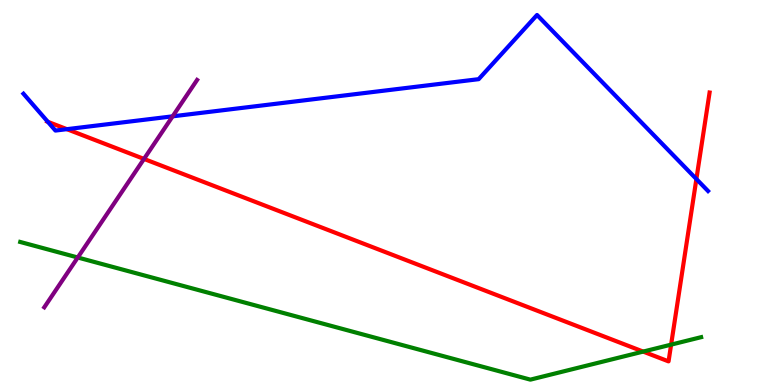[{'lines': ['blue', 'red'], 'intersections': [{'x': 0.617, 'y': 6.84}, {'x': 0.863, 'y': 6.64}, {'x': 8.99, 'y': 5.35}]}, {'lines': ['green', 'red'], 'intersections': [{'x': 8.3, 'y': 0.868}, {'x': 8.66, 'y': 1.05}]}, {'lines': ['purple', 'red'], 'intersections': [{'x': 1.86, 'y': 5.87}]}, {'lines': ['blue', 'green'], 'intersections': []}, {'lines': ['blue', 'purple'], 'intersections': [{'x': 2.23, 'y': 6.98}]}, {'lines': ['green', 'purple'], 'intersections': [{'x': 1.0, 'y': 3.31}]}]